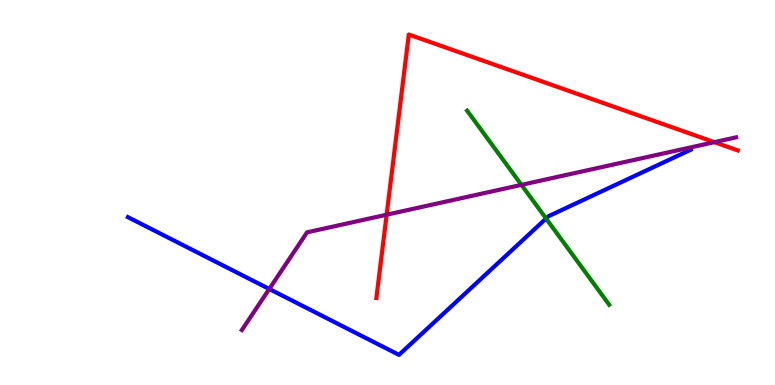[{'lines': ['blue', 'red'], 'intersections': []}, {'lines': ['green', 'red'], 'intersections': []}, {'lines': ['purple', 'red'], 'intersections': [{'x': 4.99, 'y': 4.42}, {'x': 9.22, 'y': 6.31}]}, {'lines': ['blue', 'green'], 'intersections': [{'x': 7.05, 'y': 4.32}]}, {'lines': ['blue', 'purple'], 'intersections': [{'x': 3.47, 'y': 2.49}]}, {'lines': ['green', 'purple'], 'intersections': [{'x': 6.73, 'y': 5.2}]}]